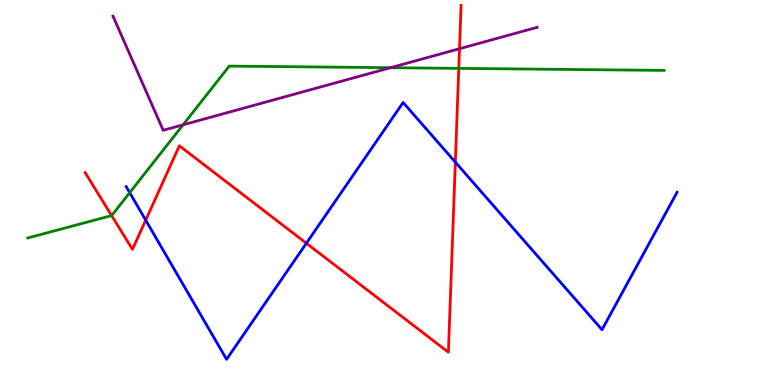[{'lines': ['blue', 'red'], 'intersections': [{'x': 1.88, 'y': 4.28}, {'x': 3.95, 'y': 3.68}, {'x': 5.88, 'y': 5.79}]}, {'lines': ['green', 'red'], 'intersections': [{'x': 1.44, 'y': 4.4}, {'x': 5.92, 'y': 8.22}]}, {'lines': ['purple', 'red'], 'intersections': [{'x': 5.93, 'y': 8.73}]}, {'lines': ['blue', 'green'], 'intersections': [{'x': 1.67, 'y': 5.0}]}, {'lines': ['blue', 'purple'], 'intersections': []}, {'lines': ['green', 'purple'], 'intersections': [{'x': 2.36, 'y': 6.76}, {'x': 5.04, 'y': 8.24}]}]